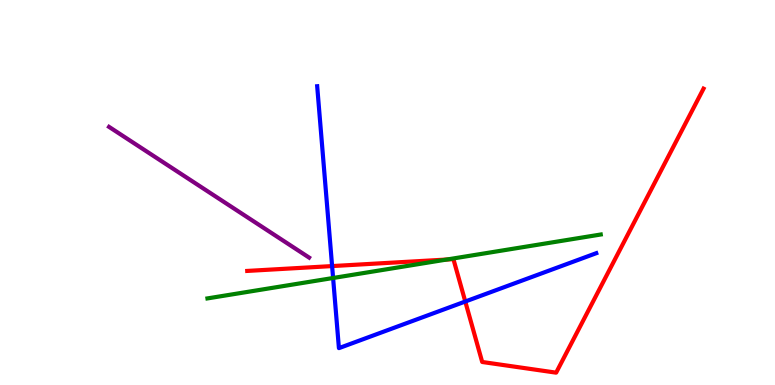[{'lines': ['blue', 'red'], 'intersections': [{'x': 4.29, 'y': 3.09}, {'x': 6.0, 'y': 2.17}]}, {'lines': ['green', 'red'], 'intersections': [{'x': 5.76, 'y': 3.26}]}, {'lines': ['purple', 'red'], 'intersections': []}, {'lines': ['blue', 'green'], 'intersections': [{'x': 4.3, 'y': 2.78}]}, {'lines': ['blue', 'purple'], 'intersections': []}, {'lines': ['green', 'purple'], 'intersections': []}]